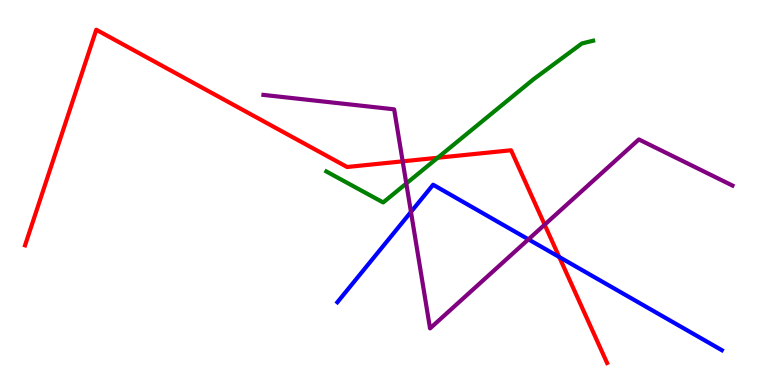[{'lines': ['blue', 'red'], 'intersections': [{'x': 7.22, 'y': 3.32}]}, {'lines': ['green', 'red'], 'intersections': [{'x': 5.65, 'y': 5.9}]}, {'lines': ['purple', 'red'], 'intersections': [{'x': 5.2, 'y': 5.81}, {'x': 7.03, 'y': 4.16}]}, {'lines': ['blue', 'green'], 'intersections': []}, {'lines': ['blue', 'purple'], 'intersections': [{'x': 5.3, 'y': 4.5}, {'x': 6.82, 'y': 3.78}]}, {'lines': ['green', 'purple'], 'intersections': [{'x': 5.24, 'y': 5.23}]}]